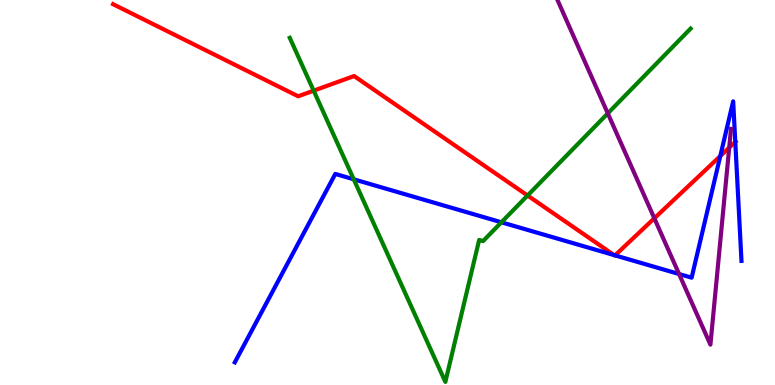[{'lines': ['blue', 'red'], 'intersections': [{'x': 7.92, 'y': 3.37}, {'x': 7.94, 'y': 3.37}, {'x': 9.29, 'y': 5.95}, {'x': 9.49, 'y': 6.31}]}, {'lines': ['green', 'red'], 'intersections': [{'x': 4.05, 'y': 7.65}, {'x': 6.81, 'y': 4.92}]}, {'lines': ['purple', 'red'], 'intersections': [{'x': 8.44, 'y': 4.33}, {'x': 9.41, 'y': 6.17}]}, {'lines': ['blue', 'green'], 'intersections': [{'x': 4.56, 'y': 5.34}, {'x': 6.47, 'y': 4.23}]}, {'lines': ['blue', 'purple'], 'intersections': [{'x': 8.76, 'y': 2.88}]}, {'lines': ['green', 'purple'], 'intersections': [{'x': 7.84, 'y': 7.05}]}]